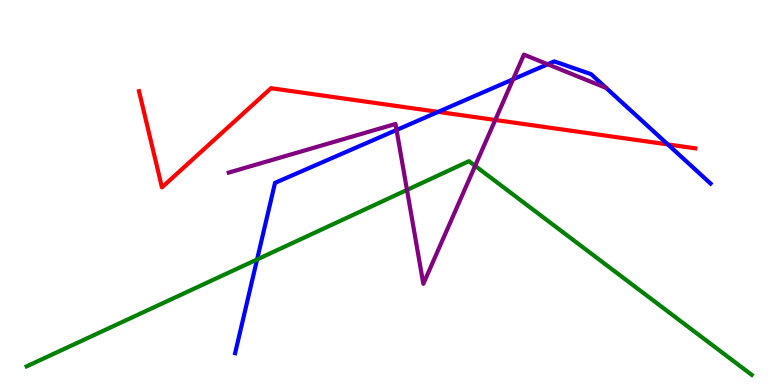[{'lines': ['blue', 'red'], 'intersections': [{'x': 5.65, 'y': 7.09}, {'x': 8.62, 'y': 6.25}]}, {'lines': ['green', 'red'], 'intersections': []}, {'lines': ['purple', 'red'], 'intersections': [{'x': 6.39, 'y': 6.88}]}, {'lines': ['blue', 'green'], 'intersections': [{'x': 3.32, 'y': 3.26}]}, {'lines': ['blue', 'purple'], 'intersections': [{'x': 5.12, 'y': 6.62}, {'x': 6.62, 'y': 7.94}, {'x': 7.07, 'y': 8.33}]}, {'lines': ['green', 'purple'], 'intersections': [{'x': 5.25, 'y': 5.07}, {'x': 6.13, 'y': 5.69}]}]